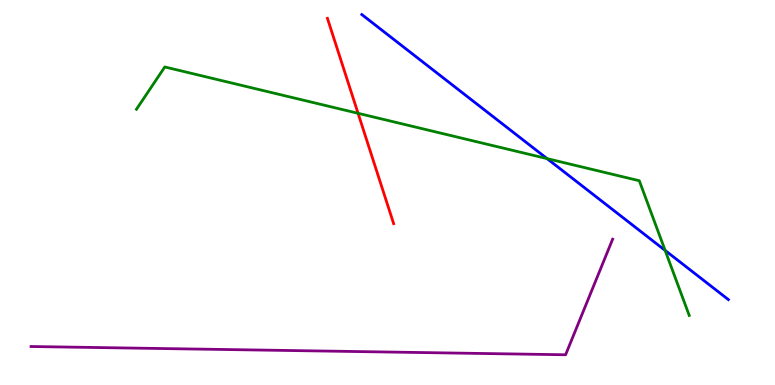[{'lines': ['blue', 'red'], 'intersections': []}, {'lines': ['green', 'red'], 'intersections': [{'x': 4.62, 'y': 7.06}]}, {'lines': ['purple', 'red'], 'intersections': []}, {'lines': ['blue', 'green'], 'intersections': [{'x': 7.06, 'y': 5.88}, {'x': 8.58, 'y': 3.5}]}, {'lines': ['blue', 'purple'], 'intersections': []}, {'lines': ['green', 'purple'], 'intersections': []}]